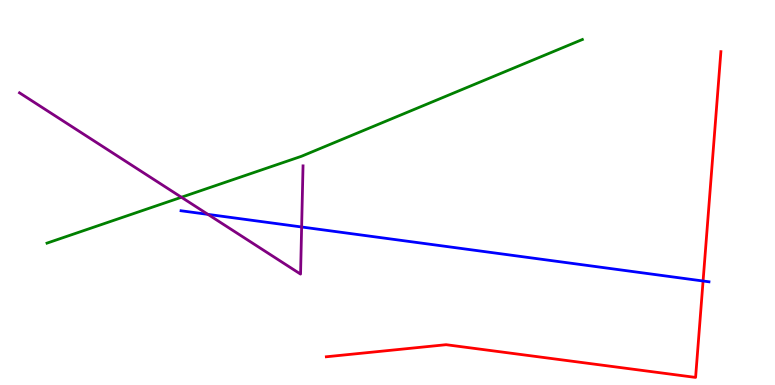[{'lines': ['blue', 'red'], 'intersections': [{'x': 9.07, 'y': 2.7}]}, {'lines': ['green', 'red'], 'intersections': []}, {'lines': ['purple', 'red'], 'intersections': []}, {'lines': ['blue', 'green'], 'intersections': []}, {'lines': ['blue', 'purple'], 'intersections': [{'x': 2.68, 'y': 4.43}, {'x': 3.89, 'y': 4.1}]}, {'lines': ['green', 'purple'], 'intersections': [{'x': 2.34, 'y': 4.88}]}]